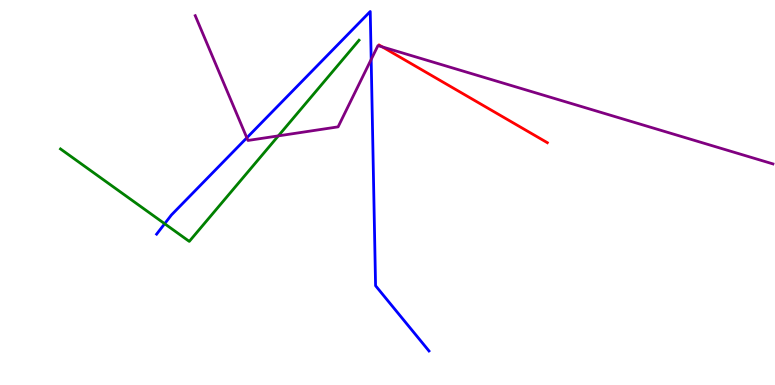[{'lines': ['blue', 'red'], 'intersections': []}, {'lines': ['green', 'red'], 'intersections': []}, {'lines': ['purple', 'red'], 'intersections': [{'x': 4.93, 'y': 8.78}]}, {'lines': ['blue', 'green'], 'intersections': [{'x': 2.12, 'y': 4.19}]}, {'lines': ['blue', 'purple'], 'intersections': [{'x': 3.19, 'y': 6.42}, {'x': 4.79, 'y': 8.46}]}, {'lines': ['green', 'purple'], 'intersections': [{'x': 3.59, 'y': 6.47}]}]